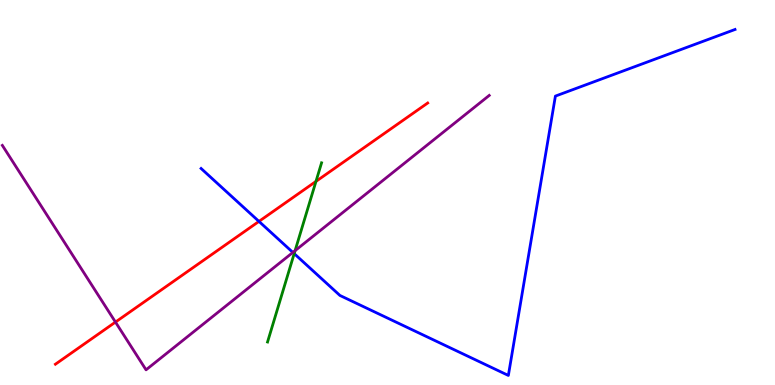[{'lines': ['blue', 'red'], 'intersections': [{'x': 3.34, 'y': 4.25}]}, {'lines': ['green', 'red'], 'intersections': [{'x': 4.08, 'y': 5.29}]}, {'lines': ['purple', 'red'], 'intersections': [{'x': 1.49, 'y': 1.63}]}, {'lines': ['blue', 'green'], 'intersections': [{'x': 3.8, 'y': 3.41}]}, {'lines': ['blue', 'purple'], 'intersections': [{'x': 3.78, 'y': 3.44}]}, {'lines': ['green', 'purple'], 'intersections': [{'x': 3.81, 'y': 3.49}]}]